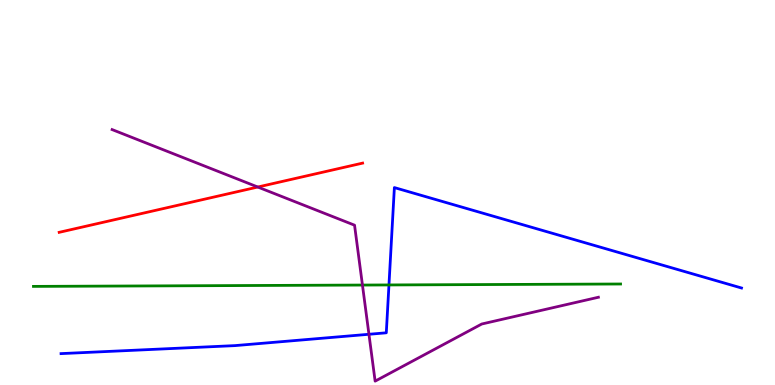[{'lines': ['blue', 'red'], 'intersections': []}, {'lines': ['green', 'red'], 'intersections': []}, {'lines': ['purple', 'red'], 'intersections': [{'x': 3.33, 'y': 5.14}]}, {'lines': ['blue', 'green'], 'intersections': [{'x': 5.02, 'y': 2.6}]}, {'lines': ['blue', 'purple'], 'intersections': [{'x': 4.76, 'y': 1.32}]}, {'lines': ['green', 'purple'], 'intersections': [{'x': 4.68, 'y': 2.6}]}]